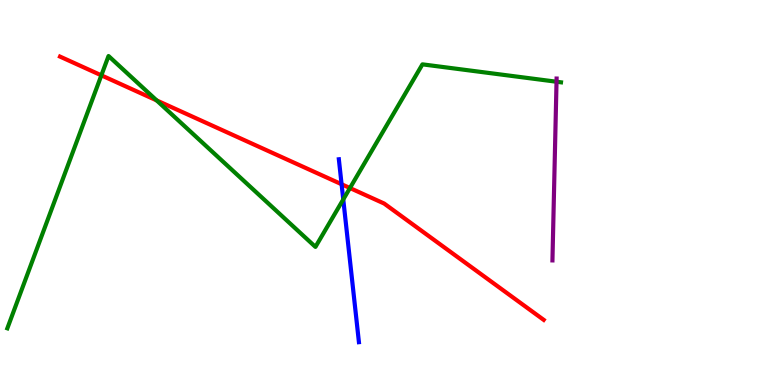[{'lines': ['blue', 'red'], 'intersections': [{'x': 4.41, 'y': 5.21}]}, {'lines': ['green', 'red'], 'intersections': [{'x': 1.31, 'y': 8.04}, {'x': 2.02, 'y': 7.39}, {'x': 4.52, 'y': 5.12}]}, {'lines': ['purple', 'red'], 'intersections': []}, {'lines': ['blue', 'green'], 'intersections': [{'x': 4.43, 'y': 4.82}]}, {'lines': ['blue', 'purple'], 'intersections': []}, {'lines': ['green', 'purple'], 'intersections': [{'x': 7.18, 'y': 7.88}]}]